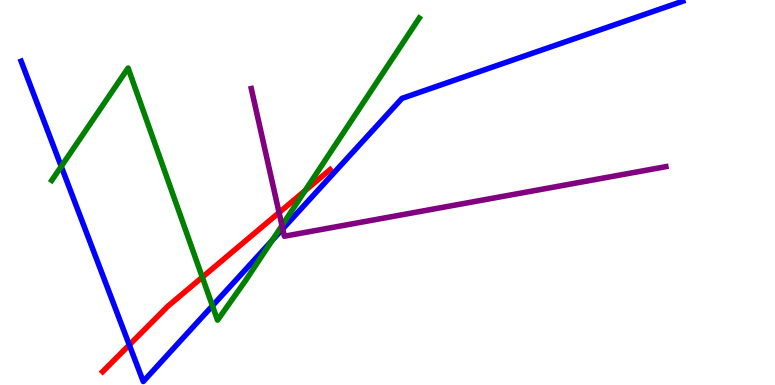[{'lines': ['blue', 'red'], 'intersections': [{'x': 1.67, 'y': 1.04}]}, {'lines': ['green', 'red'], 'intersections': [{'x': 2.61, 'y': 2.8}, {'x': 3.94, 'y': 5.05}]}, {'lines': ['purple', 'red'], 'intersections': [{'x': 3.6, 'y': 4.48}]}, {'lines': ['blue', 'green'], 'intersections': [{'x': 0.79, 'y': 5.68}, {'x': 2.74, 'y': 2.06}, {'x': 3.51, 'y': 3.75}]}, {'lines': ['blue', 'purple'], 'intersections': [{'x': 3.65, 'y': 4.06}]}, {'lines': ['green', 'purple'], 'intersections': [{'x': 3.64, 'y': 4.14}]}]